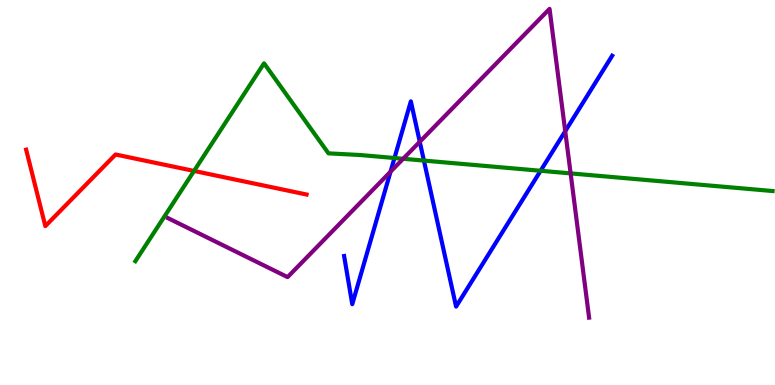[{'lines': ['blue', 'red'], 'intersections': []}, {'lines': ['green', 'red'], 'intersections': [{'x': 2.5, 'y': 5.56}]}, {'lines': ['purple', 'red'], 'intersections': []}, {'lines': ['blue', 'green'], 'intersections': [{'x': 5.09, 'y': 5.9}, {'x': 5.47, 'y': 5.83}, {'x': 6.98, 'y': 5.56}]}, {'lines': ['blue', 'purple'], 'intersections': [{'x': 5.04, 'y': 5.54}, {'x': 5.42, 'y': 6.32}, {'x': 7.29, 'y': 6.59}]}, {'lines': ['green', 'purple'], 'intersections': [{'x': 5.2, 'y': 5.88}, {'x': 7.36, 'y': 5.5}]}]